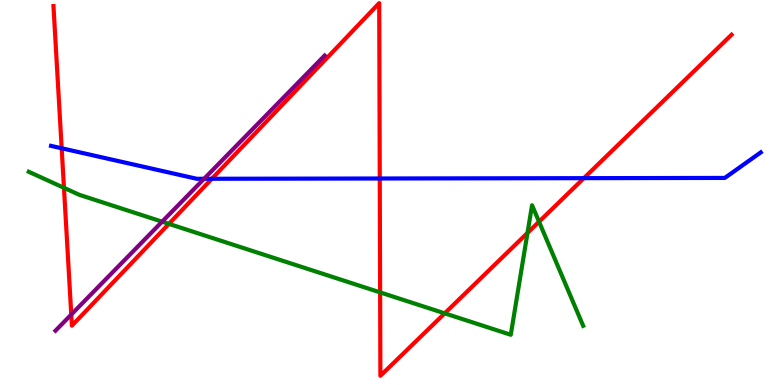[{'lines': ['blue', 'red'], 'intersections': [{'x': 0.796, 'y': 6.15}, {'x': 2.73, 'y': 5.36}, {'x': 4.9, 'y': 5.36}, {'x': 7.53, 'y': 5.37}]}, {'lines': ['green', 'red'], 'intersections': [{'x': 0.825, 'y': 5.12}, {'x': 2.18, 'y': 4.19}, {'x': 4.9, 'y': 2.41}, {'x': 5.74, 'y': 1.86}, {'x': 6.81, 'y': 3.95}, {'x': 6.96, 'y': 4.24}]}, {'lines': ['purple', 'red'], 'intersections': [{'x': 0.92, 'y': 1.83}]}, {'lines': ['blue', 'green'], 'intersections': []}, {'lines': ['blue', 'purple'], 'intersections': [{'x': 2.63, 'y': 5.36}]}, {'lines': ['green', 'purple'], 'intersections': [{'x': 2.09, 'y': 4.24}]}]